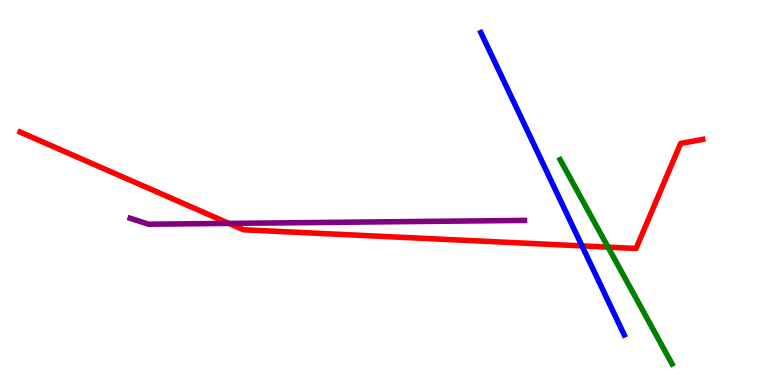[{'lines': ['blue', 'red'], 'intersections': [{'x': 7.51, 'y': 3.61}]}, {'lines': ['green', 'red'], 'intersections': [{'x': 7.85, 'y': 3.58}]}, {'lines': ['purple', 'red'], 'intersections': [{'x': 2.95, 'y': 4.2}]}, {'lines': ['blue', 'green'], 'intersections': []}, {'lines': ['blue', 'purple'], 'intersections': []}, {'lines': ['green', 'purple'], 'intersections': []}]